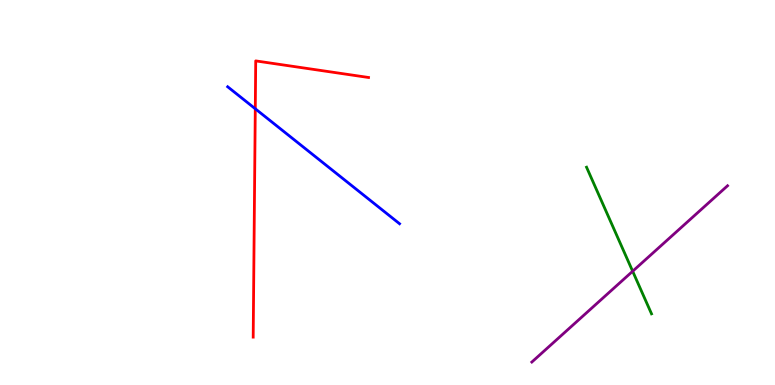[{'lines': ['blue', 'red'], 'intersections': [{'x': 3.29, 'y': 7.17}]}, {'lines': ['green', 'red'], 'intersections': []}, {'lines': ['purple', 'red'], 'intersections': []}, {'lines': ['blue', 'green'], 'intersections': []}, {'lines': ['blue', 'purple'], 'intersections': []}, {'lines': ['green', 'purple'], 'intersections': [{'x': 8.16, 'y': 2.95}]}]